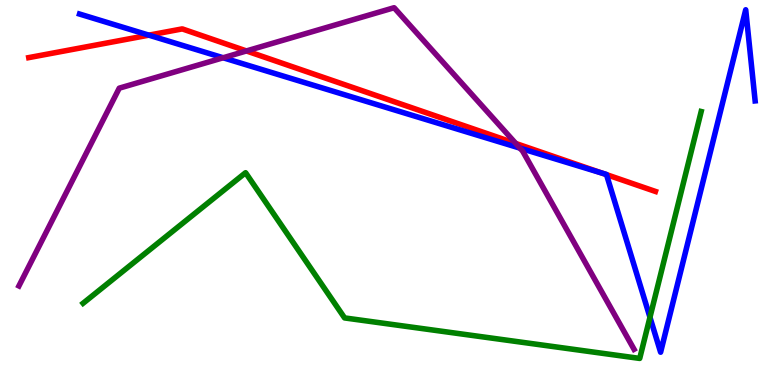[{'lines': ['blue', 'red'], 'intersections': [{'x': 1.92, 'y': 9.09}, {'x': 7.78, 'y': 5.5}, {'x': 7.83, 'y': 5.46}]}, {'lines': ['green', 'red'], 'intersections': []}, {'lines': ['purple', 'red'], 'intersections': [{'x': 3.18, 'y': 8.68}, {'x': 6.66, 'y': 6.27}]}, {'lines': ['blue', 'green'], 'intersections': [{'x': 8.39, 'y': 1.76}]}, {'lines': ['blue', 'purple'], 'intersections': [{'x': 2.88, 'y': 8.5}, {'x': 6.71, 'y': 6.15}]}, {'lines': ['green', 'purple'], 'intersections': []}]